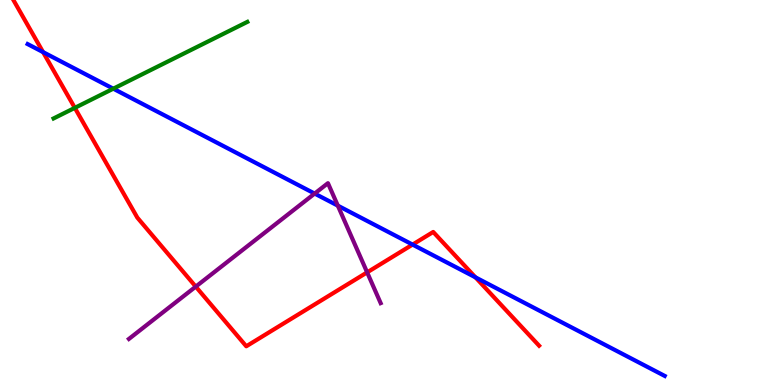[{'lines': ['blue', 'red'], 'intersections': [{'x': 0.556, 'y': 8.65}, {'x': 5.32, 'y': 3.65}, {'x': 6.13, 'y': 2.8}]}, {'lines': ['green', 'red'], 'intersections': [{'x': 0.965, 'y': 7.2}]}, {'lines': ['purple', 'red'], 'intersections': [{'x': 2.53, 'y': 2.56}, {'x': 4.74, 'y': 2.93}]}, {'lines': ['blue', 'green'], 'intersections': [{'x': 1.46, 'y': 7.7}]}, {'lines': ['blue', 'purple'], 'intersections': [{'x': 4.06, 'y': 4.97}, {'x': 4.36, 'y': 4.66}]}, {'lines': ['green', 'purple'], 'intersections': []}]